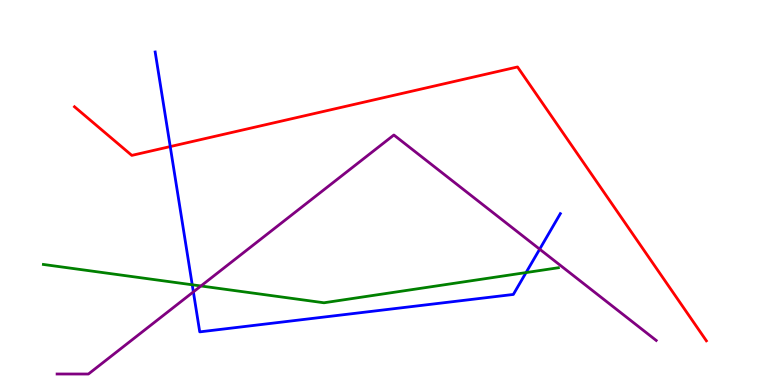[{'lines': ['blue', 'red'], 'intersections': [{'x': 2.2, 'y': 6.19}]}, {'lines': ['green', 'red'], 'intersections': []}, {'lines': ['purple', 'red'], 'intersections': []}, {'lines': ['blue', 'green'], 'intersections': [{'x': 2.48, 'y': 2.6}, {'x': 6.79, 'y': 2.92}]}, {'lines': ['blue', 'purple'], 'intersections': [{'x': 2.5, 'y': 2.42}, {'x': 6.96, 'y': 3.53}]}, {'lines': ['green', 'purple'], 'intersections': [{'x': 2.59, 'y': 2.57}]}]